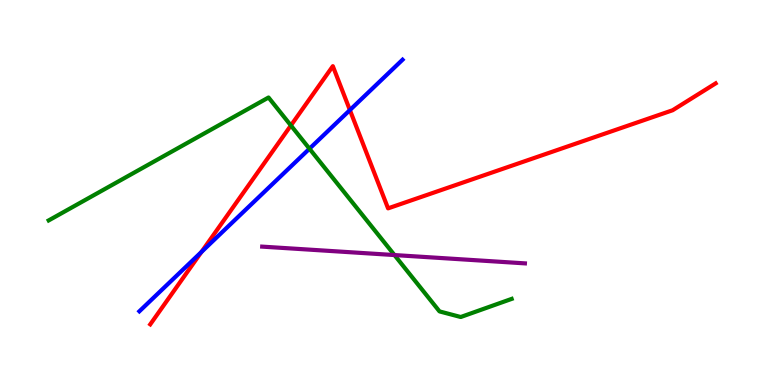[{'lines': ['blue', 'red'], 'intersections': [{'x': 2.6, 'y': 3.46}, {'x': 4.51, 'y': 7.14}]}, {'lines': ['green', 'red'], 'intersections': [{'x': 3.75, 'y': 6.74}]}, {'lines': ['purple', 'red'], 'intersections': []}, {'lines': ['blue', 'green'], 'intersections': [{'x': 3.99, 'y': 6.14}]}, {'lines': ['blue', 'purple'], 'intersections': []}, {'lines': ['green', 'purple'], 'intersections': [{'x': 5.09, 'y': 3.38}]}]